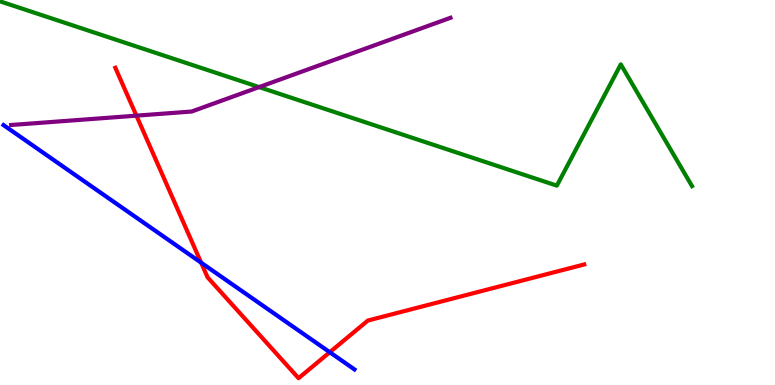[{'lines': ['blue', 'red'], 'intersections': [{'x': 2.6, 'y': 3.18}, {'x': 4.26, 'y': 0.851}]}, {'lines': ['green', 'red'], 'intersections': []}, {'lines': ['purple', 'red'], 'intersections': [{'x': 1.76, 'y': 7.0}]}, {'lines': ['blue', 'green'], 'intersections': []}, {'lines': ['blue', 'purple'], 'intersections': []}, {'lines': ['green', 'purple'], 'intersections': [{'x': 3.34, 'y': 7.74}]}]